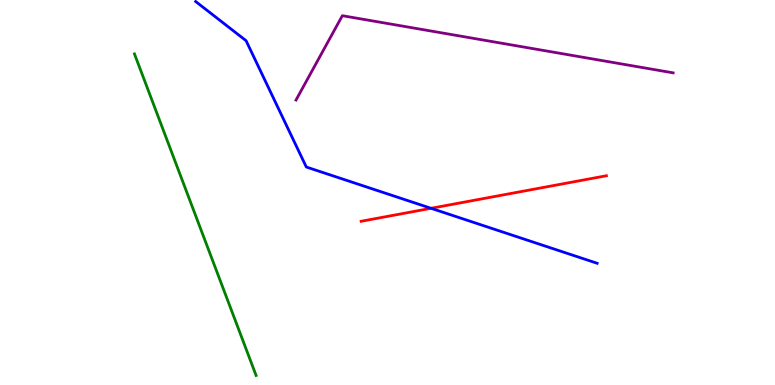[{'lines': ['blue', 'red'], 'intersections': [{'x': 5.56, 'y': 4.59}]}, {'lines': ['green', 'red'], 'intersections': []}, {'lines': ['purple', 'red'], 'intersections': []}, {'lines': ['blue', 'green'], 'intersections': []}, {'lines': ['blue', 'purple'], 'intersections': []}, {'lines': ['green', 'purple'], 'intersections': []}]